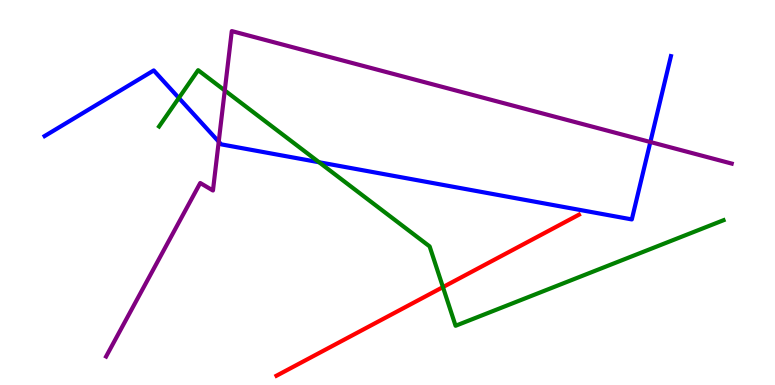[{'lines': ['blue', 'red'], 'intersections': []}, {'lines': ['green', 'red'], 'intersections': [{'x': 5.72, 'y': 2.54}]}, {'lines': ['purple', 'red'], 'intersections': []}, {'lines': ['blue', 'green'], 'intersections': [{'x': 2.31, 'y': 7.46}, {'x': 4.12, 'y': 5.79}]}, {'lines': ['blue', 'purple'], 'intersections': [{'x': 2.82, 'y': 6.32}, {'x': 8.39, 'y': 6.31}]}, {'lines': ['green', 'purple'], 'intersections': [{'x': 2.9, 'y': 7.65}]}]